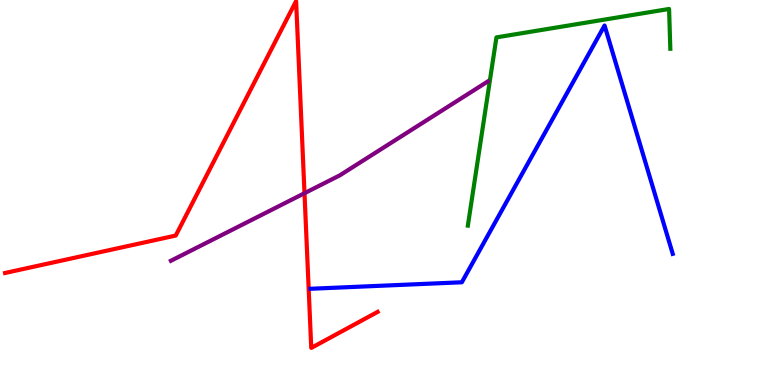[{'lines': ['blue', 'red'], 'intersections': []}, {'lines': ['green', 'red'], 'intersections': []}, {'lines': ['purple', 'red'], 'intersections': [{'x': 3.93, 'y': 4.98}]}, {'lines': ['blue', 'green'], 'intersections': []}, {'lines': ['blue', 'purple'], 'intersections': []}, {'lines': ['green', 'purple'], 'intersections': []}]